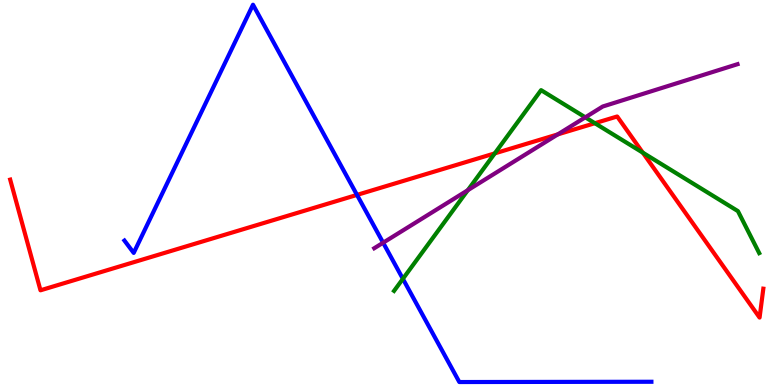[{'lines': ['blue', 'red'], 'intersections': [{'x': 4.61, 'y': 4.94}]}, {'lines': ['green', 'red'], 'intersections': [{'x': 6.38, 'y': 6.02}, {'x': 7.68, 'y': 6.8}, {'x': 8.29, 'y': 6.03}]}, {'lines': ['purple', 'red'], 'intersections': [{'x': 7.2, 'y': 6.51}]}, {'lines': ['blue', 'green'], 'intersections': [{'x': 5.2, 'y': 2.76}]}, {'lines': ['blue', 'purple'], 'intersections': [{'x': 4.94, 'y': 3.7}]}, {'lines': ['green', 'purple'], 'intersections': [{'x': 6.04, 'y': 5.06}, {'x': 7.55, 'y': 6.95}]}]